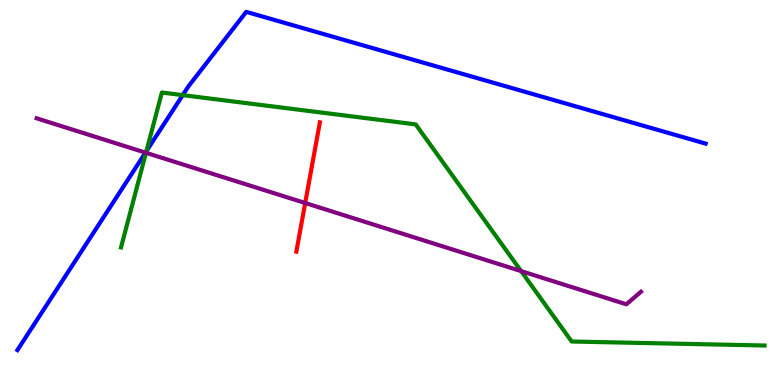[{'lines': ['blue', 'red'], 'intersections': []}, {'lines': ['green', 'red'], 'intersections': []}, {'lines': ['purple', 'red'], 'intersections': [{'x': 3.94, 'y': 4.73}]}, {'lines': ['blue', 'green'], 'intersections': [{'x': 1.89, 'y': 6.07}, {'x': 2.36, 'y': 7.53}]}, {'lines': ['blue', 'purple'], 'intersections': [{'x': 1.88, 'y': 6.04}]}, {'lines': ['green', 'purple'], 'intersections': [{'x': 1.88, 'y': 6.03}, {'x': 6.72, 'y': 2.96}]}]